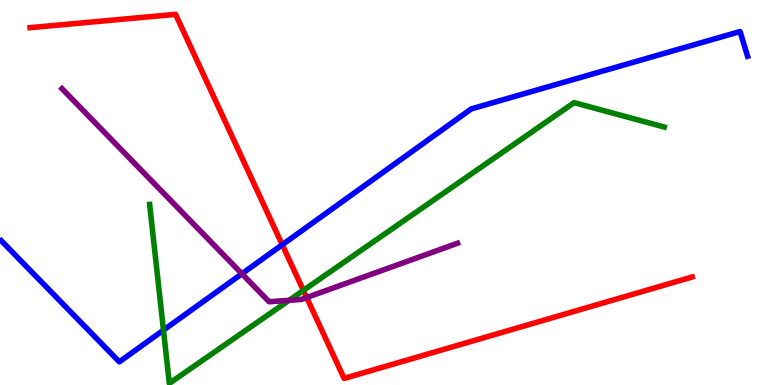[{'lines': ['blue', 'red'], 'intersections': [{'x': 3.64, 'y': 3.64}]}, {'lines': ['green', 'red'], 'intersections': [{'x': 3.91, 'y': 2.46}]}, {'lines': ['purple', 'red'], 'intersections': [{'x': 3.96, 'y': 2.27}]}, {'lines': ['blue', 'green'], 'intersections': [{'x': 2.11, 'y': 1.43}]}, {'lines': ['blue', 'purple'], 'intersections': [{'x': 3.12, 'y': 2.89}]}, {'lines': ['green', 'purple'], 'intersections': [{'x': 3.73, 'y': 2.2}]}]